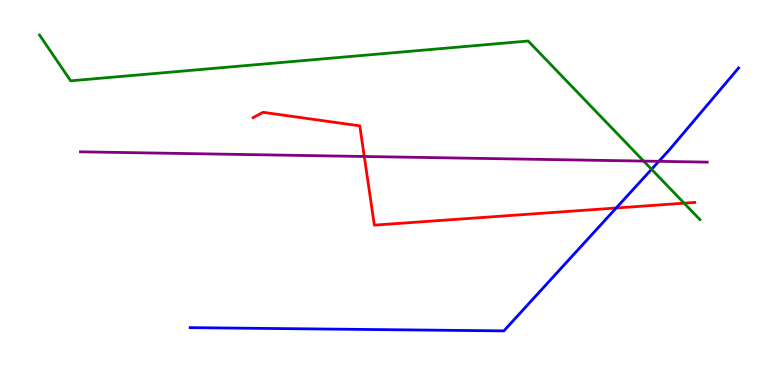[{'lines': ['blue', 'red'], 'intersections': [{'x': 7.95, 'y': 4.6}]}, {'lines': ['green', 'red'], 'intersections': [{'x': 8.83, 'y': 4.72}]}, {'lines': ['purple', 'red'], 'intersections': [{'x': 4.7, 'y': 5.94}]}, {'lines': ['blue', 'green'], 'intersections': [{'x': 8.41, 'y': 5.6}]}, {'lines': ['blue', 'purple'], 'intersections': [{'x': 8.5, 'y': 5.81}]}, {'lines': ['green', 'purple'], 'intersections': [{'x': 8.31, 'y': 5.82}]}]